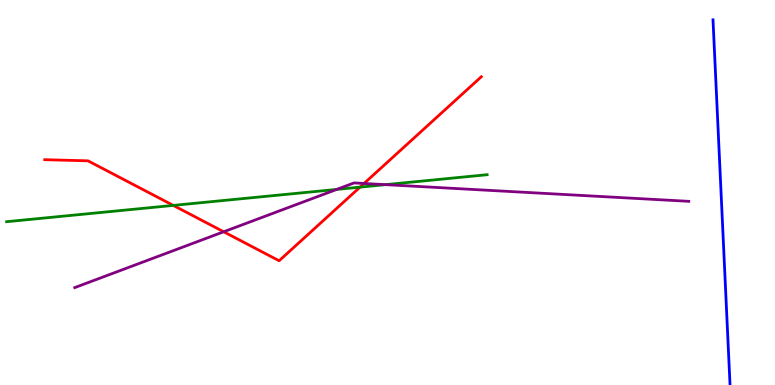[{'lines': ['blue', 'red'], 'intersections': []}, {'lines': ['green', 'red'], 'intersections': [{'x': 2.24, 'y': 4.66}, {'x': 4.65, 'y': 5.14}]}, {'lines': ['purple', 'red'], 'intersections': [{'x': 2.89, 'y': 3.98}, {'x': 4.7, 'y': 5.23}]}, {'lines': ['blue', 'green'], 'intersections': []}, {'lines': ['blue', 'purple'], 'intersections': []}, {'lines': ['green', 'purple'], 'intersections': [{'x': 4.34, 'y': 5.08}, {'x': 4.97, 'y': 5.2}]}]